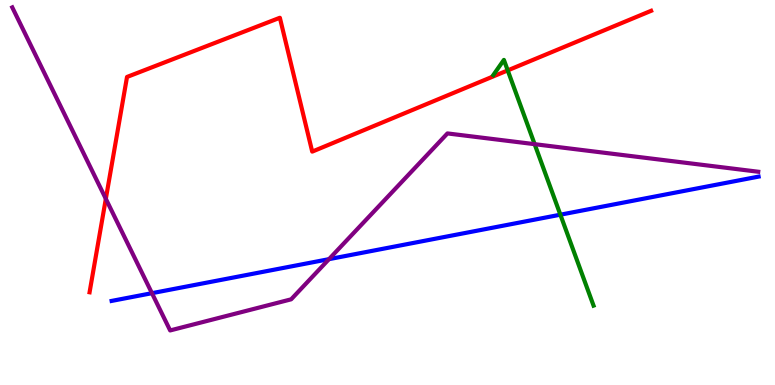[{'lines': ['blue', 'red'], 'intersections': []}, {'lines': ['green', 'red'], 'intersections': [{'x': 6.55, 'y': 8.17}]}, {'lines': ['purple', 'red'], 'intersections': [{'x': 1.37, 'y': 4.84}]}, {'lines': ['blue', 'green'], 'intersections': [{'x': 7.23, 'y': 4.42}]}, {'lines': ['blue', 'purple'], 'intersections': [{'x': 1.96, 'y': 2.39}, {'x': 4.25, 'y': 3.27}]}, {'lines': ['green', 'purple'], 'intersections': [{'x': 6.9, 'y': 6.26}]}]